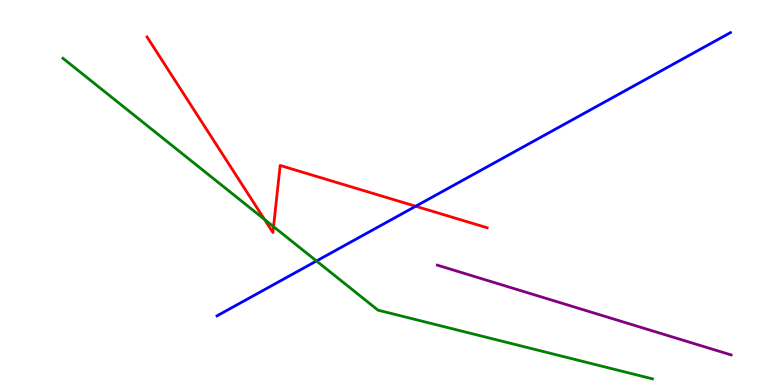[{'lines': ['blue', 'red'], 'intersections': [{'x': 5.36, 'y': 4.64}]}, {'lines': ['green', 'red'], 'intersections': [{'x': 3.41, 'y': 4.3}, {'x': 3.53, 'y': 4.11}]}, {'lines': ['purple', 'red'], 'intersections': []}, {'lines': ['blue', 'green'], 'intersections': [{'x': 4.08, 'y': 3.22}]}, {'lines': ['blue', 'purple'], 'intersections': []}, {'lines': ['green', 'purple'], 'intersections': []}]